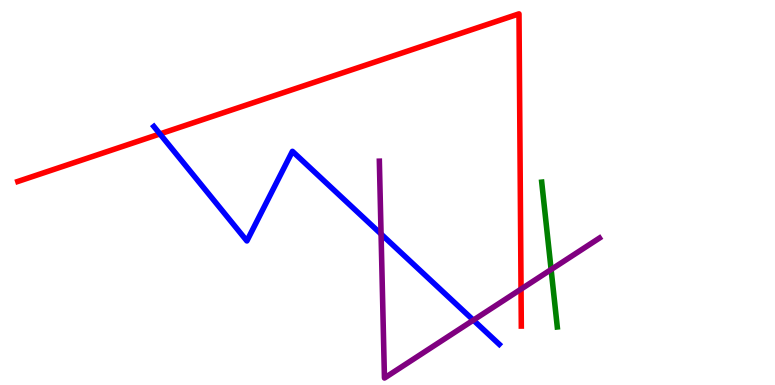[{'lines': ['blue', 'red'], 'intersections': [{'x': 2.06, 'y': 6.52}]}, {'lines': ['green', 'red'], 'intersections': []}, {'lines': ['purple', 'red'], 'intersections': [{'x': 6.72, 'y': 2.49}]}, {'lines': ['blue', 'green'], 'intersections': []}, {'lines': ['blue', 'purple'], 'intersections': [{'x': 4.92, 'y': 3.92}, {'x': 6.11, 'y': 1.68}]}, {'lines': ['green', 'purple'], 'intersections': [{'x': 7.11, 'y': 3.0}]}]